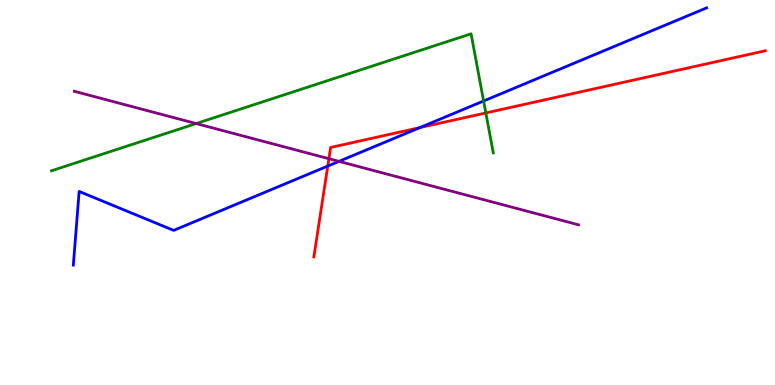[{'lines': ['blue', 'red'], 'intersections': [{'x': 4.23, 'y': 5.69}, {'x': 5.42, 'y': 6.69}]}, {'lines': ['green', 'red'], 'intersections': [{'x': 6.27, 'y': 7.07}]}, {'lines': ['purple', 'red'], 'intersections': [{'x': 4.24, 'y': 5.88}]}, {'lines': ['blue', 'green'], 'intersections': [{'x': 6.24, 'y': 7.38}]}, {'lines': ['blue', 'purple'], 'intersections': [{'x': 4.37, 'y': 5.81}]}, {'lines': ['green', 'purple'], 'intersections': [{'x': 2.53, 'y': 6.79}]}]